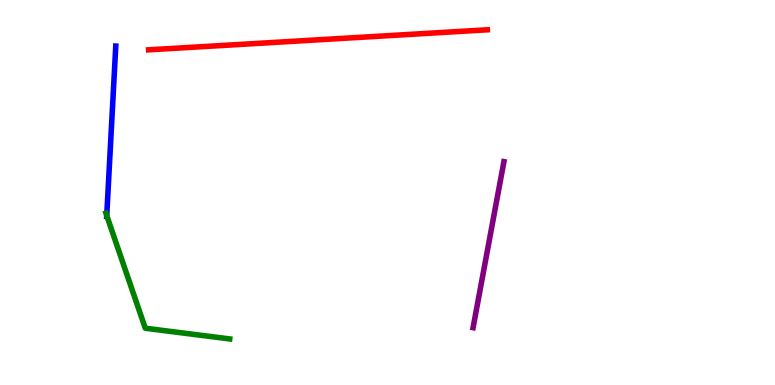[{'lines': ['blue', 'red'], 'intersections': []}, {'lines': ['green', 'red'], 'intersections': []}, {'lines': ['purple', 'red'], 'intersections': []}, {'lines': ['blue', 'green'], 'intersections': [{'x': 1.38, 'y': 4.4}]}, {'lines': ['blue', 'purple'], 'intersections': []}, {'lines': ['green', 'purple'], 'intersections': []}]